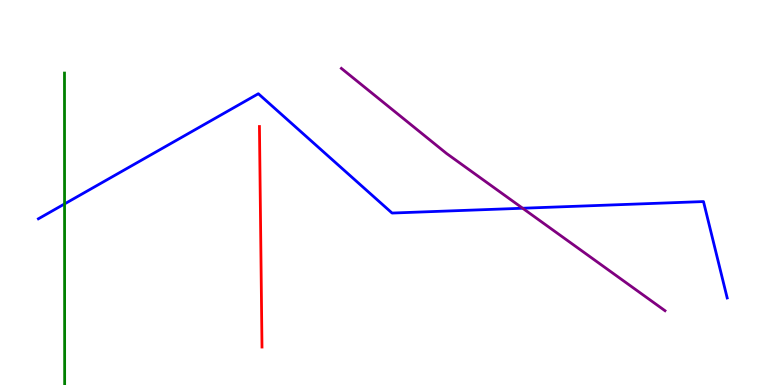[{'lines': ['blue', 'red'], 'intersections': []}, {'lines': ['green', 'red'], 'intersections': []}, {'lines': ['purple', 'red'], 'intersections': []}, {'lines': ['blue', 'green'], 'intersections': [{'x': 0.833, 'y': 4.7}]}, {'lines': ['blue', 'purple'], 'intersections': [{'x': 6.74, 'y': 4.59}]}, {'lines': ['green', 'purple'], 'intersections': []}]